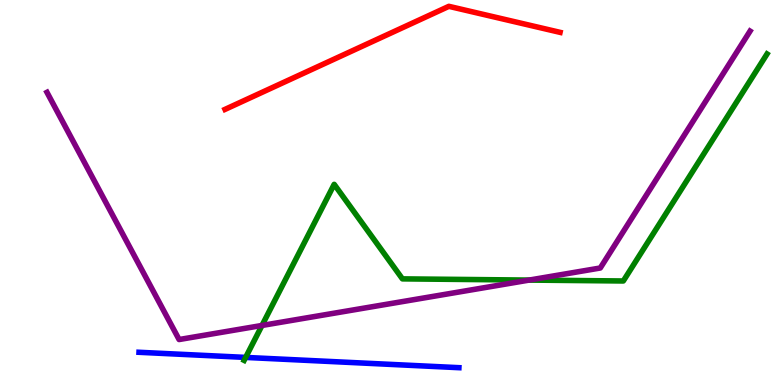[{'lines': ['blue', 'red'], 'intersections': []}, {'lines': ['green', 'red'], 'intersections': []}, {'lines': ['purple', 'red'], 'intersections': []}, {'lines': ['blue', 'green'], 'intersections': [{'x': 3.17, 'y': 0.717}]}, {'lines': ['blue', 'purple'], 'intersections': []}, {'lines': ['green', 'purple'], 'intersections': [{'x': 3.38, 'y': 1.55}, {'x': 6.83, 'y': 2.73}]}]